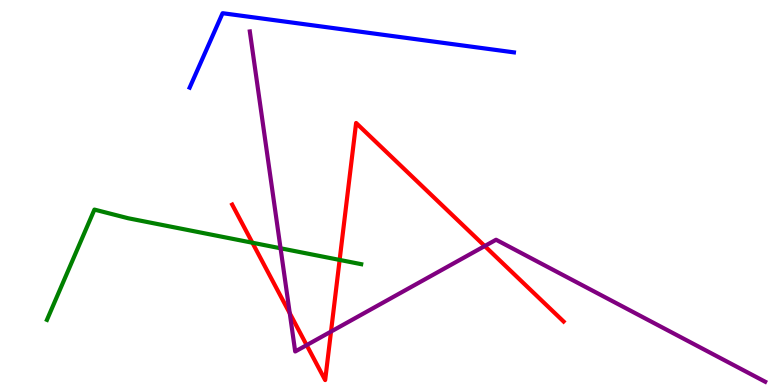[{'lines': ['blue', 'red'], 'intersections': []}, {'lines': ['green', 'red'], 'intersections': [{'x': 3.26, 'y': 3.7}, {'x': 4.38, 'y': 3.25}]}, {'lines': ['purple', 'red'], 'intersections': [{'x': 3.74, 'y': 1.86}, {'x': 3.96, 'y': 1.04}, {'x': 4.27, 'y': 1.39}, {'x': 6.25, 'y': 3.61}]}, {'lines': ['blue', 'green'], 'intersections': []}, {'lines': ['blue', 'purple'], 'intersections': []}, {'lines': ['green', 'purple'], 'intersections': [{'x': 3.62, 'y': 3.55}]}]